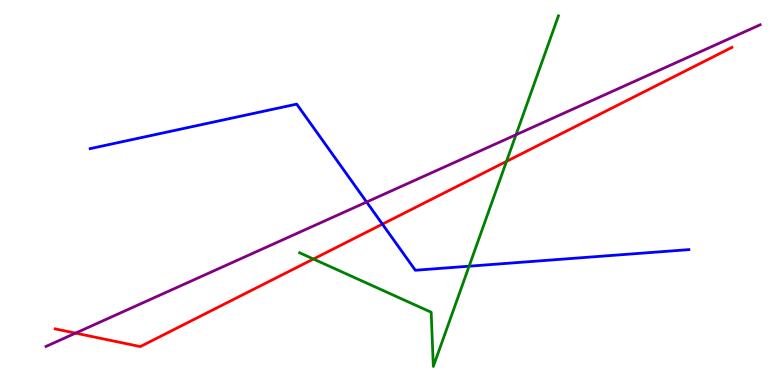[{'lines': ['blue', 'red'], 'intersections': [{'x': 4.93, 'y': 4.18}]}, {'lines': ['green', 'red'], 'intersections': [{'x': 4.04, 'y': 3.27}, {'x': 6.54, 'y': 5.81}]}, {'lines': ['purple', 'red'], 'intersections': [{'x': 0.975, 'y': 1.35}]}, {'lines': ['blue', 'green'], 'intersections': [{'x': 6.05, 'y': 3.09}]}, {'lines': ['blue', 'purple'], 'intersections': [{'x': 4.73, 'y': 4.75}]}, {'lines': ['green', 'purple'], 'intersections': [{'x': 6.66, 'y': 6.5}]}]